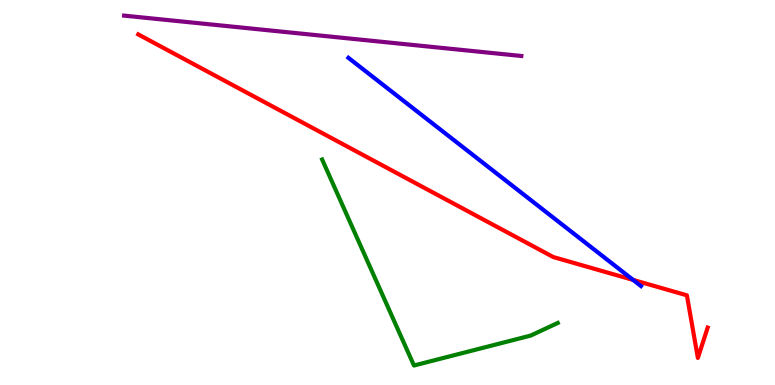[{'lines': ['blue', 'red'], 'intersections': [{'x': 8.17, 'y': 2.73}]}, {'lines': ['green', 'red'], 'intersections': []}, {'lines': ['purple', 'red'], 'intersections': []}, {'lines': ['blue', 'green'], 'intersections': []}, {'lines': ['blue', 'purple'], 'intersections': []}, {'lines': ['green', 'purple'], 'intersections': []}]